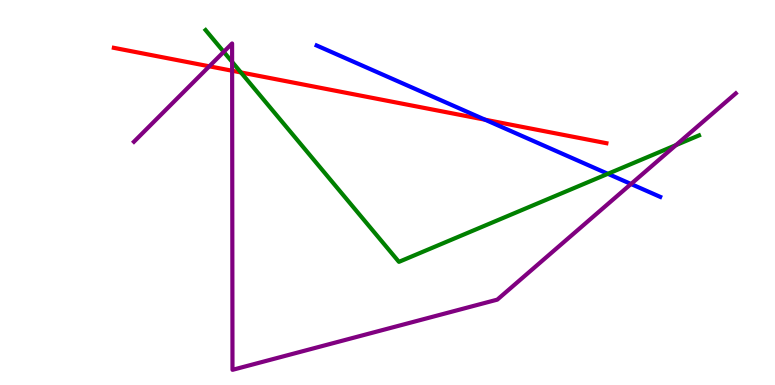[{'lines': ['blue', 'red'], 'intersections': [{'x': 6.26, 'y': 6.89}]}, {'lines': ['green', 'red'], 'intersections': [{'x': 3.11, 'y': 8.12}]}, {'lines': ['purple', 'red'], 'intersections': [{'x': 2.7, 'y': 8.28}, {'x': 3.0, 'y': 8.16}]}, {'lines': ['blue', 'green'], 'intersections': [{'x': 7.84, 'y': 5.49}]}, {'lines': ['blue', 'purple'], 'intersections': [{'x': 8.14, 'y': 5.22}]}, {'lines': ['green', 'purple'], 'intersections': [{'x': 2.89, 'y': 8.65}, {'x': 3.0, 'y': 8.39}, {'x': 8.72, 'y': 6.23}]}]